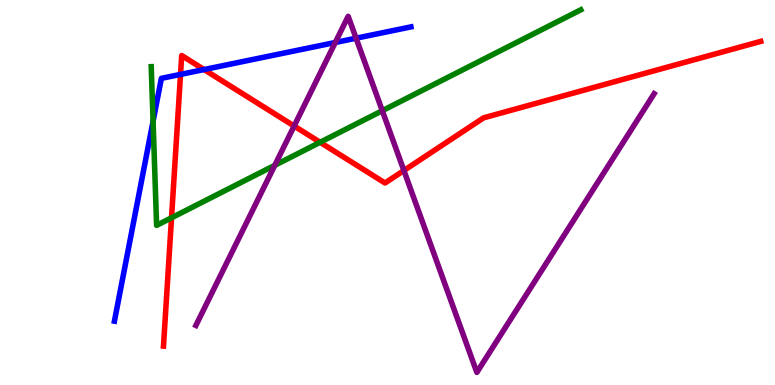[{'lines': ['blue', 'red'], 'intersections': [{'x': 2.33, 'y': 8.07}, {'x': 2.63, 'y': 8.19}]}, {'lines': ['green', 'red'], 'intersections': [{'x': 2.21, 'y': 4.34}, {'x': 4.13, 'y': 6.3}]}, {'lines': ['purple', 'red'], 'intersections': [{'x': 3.8, 'y': 6.73}, {'x': 5.21, 'y': 5.57}]}, {'lines': ['blue', 'green'], 'intersections': [{'x': 1.98, 'y': 6.85}]}, {'lines': ['blue', 'purple'], 'intersections': [{'x': 4.33, 'y': 8.9}, {'x': 4.59, 'y': 9.01}]}, {'lines': ['green', 'purple'], 'intersections': [{'x': 3.55, 'y': 5.71}, {'x': 4.93, 'y': 7.12}]}]